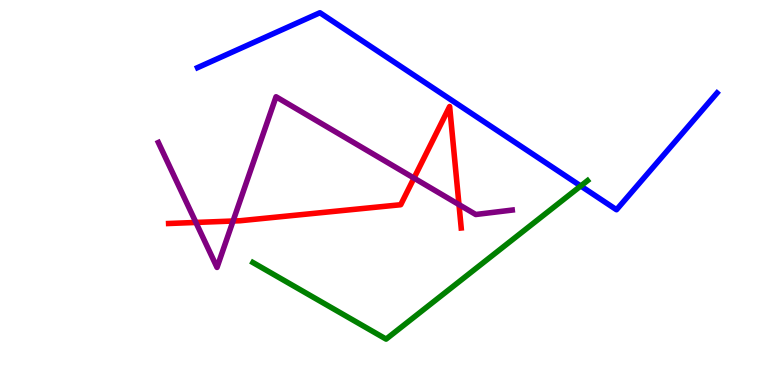[{'lines': ['blue', 'red'], 'intersections': []}, {'lines': ['green', 'red'], 'intersections': []}, {'lines': ['purple', 'red'], 'intersections': [{'x': 2.53, 'y': 4.22}, {'x': 3.01, 'y': 4.26}, {'x': 5.34, 'y': 5.37}, {'x': 5.92, 'y': 4.69}]}, {'lines': ['blue', 'green'], 'intersections': [{'x': 7.49, 'y': 5.17}]}, {'lines': ['blue', 'purple'], 'intersections': []}, {'lines': ['green', 'purple'], 'intersections': []}]